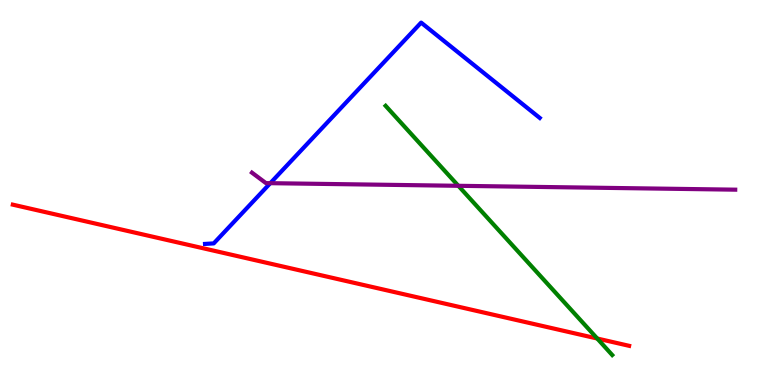[{'lines': ['blue', 'red'], 'intersections': []}, {'lines': ['green', 'red'], 'intersections': [{'x': 7.71, 'y': 1.21}]}, {'lines': ['purple', 'red'], 'intersections': []}, {'lines': ['blue', 'green'], 'intersections': []}, {'lines': ['blue', 'purple'], 'intersections': [{'x': 3.49, 'y': 5.24}]}, {'lines': ['green', 'purple'], 'intersections': [{'x': 5.91, 'y': 5.17}]}]